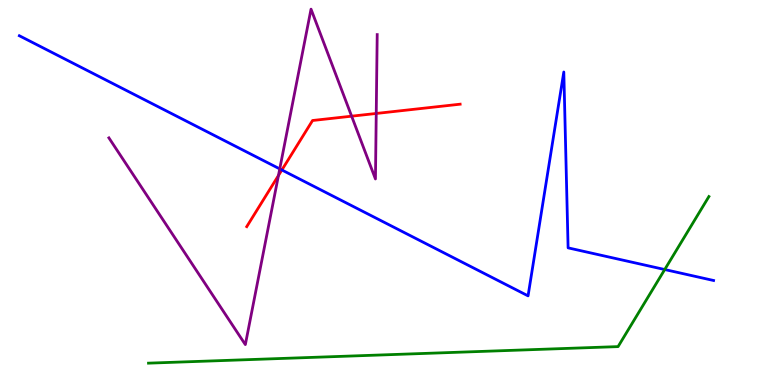[{'lines': ['blue', 'red'], 'intersections': [{'x': 3.64, 'y': 5.58}]}, {'lines': ['green', 'red'], 'intersections': []}, {'lines': ['purple', 'red'], 'intersections': [{'x': 3.59, 'y': 5.44}, {'x': 4.54, 'y': 6.98}, {'x': 4.85, 'y': 7.05}]}, {'lines': ['blue', 'green'], 'intersections': [{'x': 8.58, 'y': 3.0}]}, {'lines': ['blue', 'purple'], 'intersections': [{'x': 3.61, 'y': 5.61}]}, {'lines': ['green', 'purple'], 'intersections': []}]